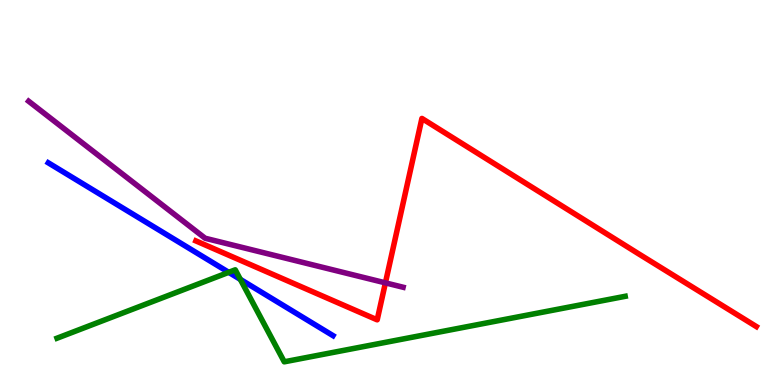[{'lines': ['blue', 'red'], 'intersections': []}, {'lines': ['green', 'red'], 'intersections': []}, {'lines': ['purple', 'red'], 'intersections': [{'x': 4.97, 'y': 2.65}]}, {'lines': ['blue', 'green'], 'intersections': [{'x': 2.95, 'y': 2.93}, {'x': 3.1, 'y': 2.74}]}, {'lines': ['blue', 'purple'], 'intersections': []}, {'lines': ['green', 'purple'], 'intersections': []}]